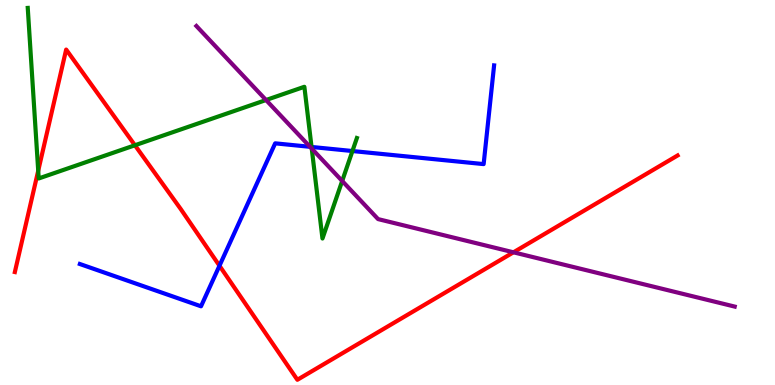[{'lines': ['blue', 'red'], 'intersections': [{'x': 2.83, 'y': 3.1}]}, {'lines': ['green', 'red'], 'intersections': [{'x': 0.493, 'y': 5.56}, {'x': 1.74, 'y': 6.23}]}, {'lines': ['purple', 'red'], 'intersections': [{'x': 6.63, 'y': 3.45}]}, {'lines': ['blue', 'green'], 'intersections': [{'x': 4.02, 'y': 6.18}, {'x': 4.55, 'y': 6.08}]}, {'lines': ['blue', 'purple'], 'intersections': [{'x': 4.0, 'y': 6.19}]}, {'lines': ['green', 'purple'], 'intersections': [{'x': 3.43, 'y': 7.4}, {'x': 4.02, 'y': 6.14}, {'x': 4.42, 'y': 5.3}]}]